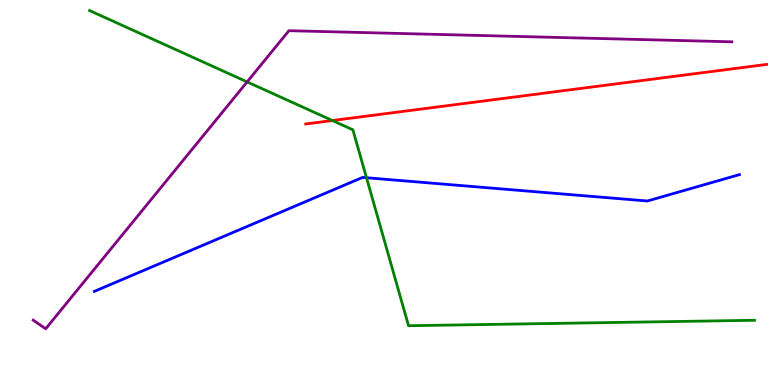[{'lines': ['blue', 'red'], 'intersections': []}, {'lines': ['green', 'red'], 'intersections': [{'x': 4.29, 'y': 6.87}]}, {'lines': ['purple', 'red'], 'intersections': []}, {'lines': ['blue', 'green'], 'intersections': [{'x': 4.73, 'y': 5.38}]}, {'lines': ['blue', 'purple'], 'intersections': []}, {'lines': ['green', 'purple'], 'intersections': [{'x': 3.19, 'y': 7.87}]}]